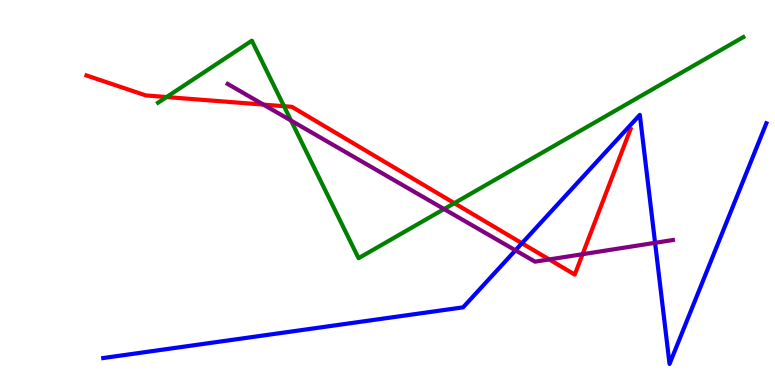[{'lines': ['blue', 'red'], 'intersections': [{'x': 6.73, 'y': 3.68}]}, {'lines': ['green', 'red'], 'intersections': [{'x': 2.15, 'y': 7.48}, {'x': 3.66, 'y': 7.24}, {'x': 5.86, 'y': 4.72}]}, {'lines': ['purple', 'red'], 'intersections': [{'x': 3.4, 'y': 7.28}, {'x': 7.09, 'y': 3.26}, {'x': 7.52, 'y': 3.4}]}, {'lines': ['blue', 'green'], 'intersections': []}, {'lines': ['blue', 'purple'], 'intersections': [{'x': 6.65, 'y': 3.5}, {'x': 8.45, 'y': 3.69}]}, {'lines': ['green', 'purple'], 'intersections': [{'x': 3.76, 'y': 6.87}, {'x': 5.73, 'y': 4.57}]}]